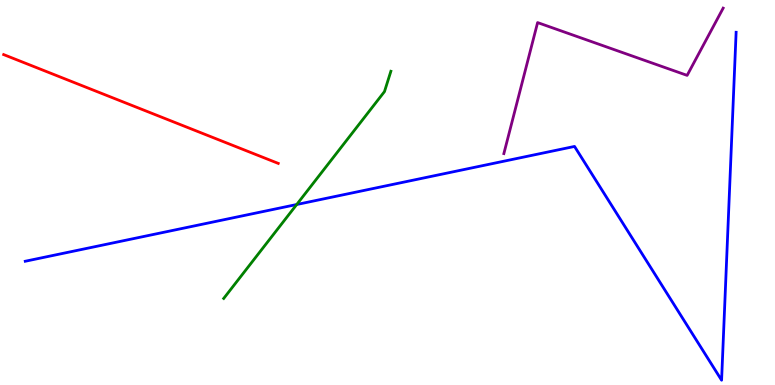[{'lines': ['blue', 'red'], 'intersections': []}, {'lines': ['green', 'red'], 'intersections': []}, {'lines': ['purple', 'red'], 'intersections': []}, {'lines': ['blue', 'green'], 'intersections': [{'x': 3.83, 'y': 4.69}]}, {'lines': ['blue', 'purple'], 'intersections': []}, {'lines': ['green', 'purple'], 'intersections': []}]